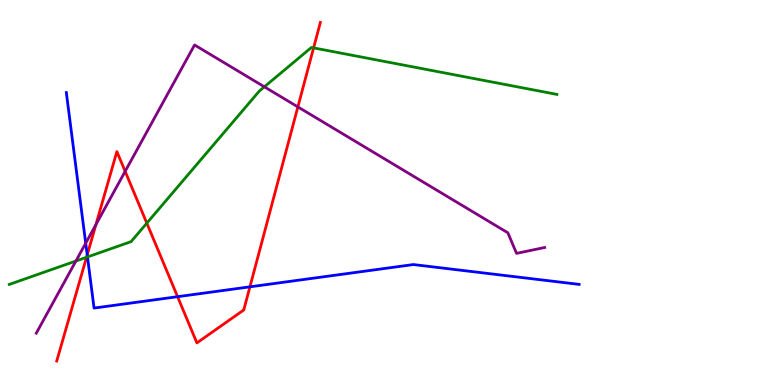[{'lines': ['blue', 'red'], 'intersections': [{'x': 1.13, 'y': 3.38}, {'x': 2.29, 'y': 2.29}, {'x': 3.22, 'y': 2.55}]}, {'lines': ['green', 'red'], 'intersections': [{'x': 1.12, 'y': 3.32}, {'x': 1.89, 'y': 4.2}, {'x': 4.05, 'y': 8.76}]}, {'lines': ['purple', 'red'], 'intersections': [{'x': 1.24, 'y': 4.17}, {'x': 1.61, 'y': 5.55}, {'x': 3.84, 'y': 7.22}]}, {'lines': ['blue', 'green'], 'intersections': [{'x': 1.13, 'y': 3.33}]}, {'lines': ['blue', 'purple'], 'intersections': [{'x': 1.11, 'y': 3.68}]}, {'lines': ['green', 'purple'], 'intersections': [{'x': 0.98, 'y': 3.22}, {'x': 3.41, 'y': 7.74}]}]